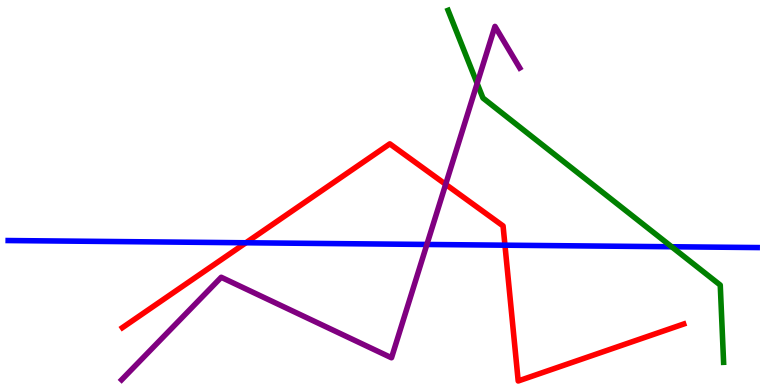[{'lines': ['blue', 'red'], 'intersections': [{'x': 3.17, 'y': 3.69}, {'x': 6.52, 'y': 3.63}]}, {'lines': ['green', 'red'], 'intersections': []}, {'lines': ['purple', 'red'], 'intersections': [{'x': 5.75, 'y': 5.21}]}, {'lines': ['blue', 'green'], 'intersections': [{'x': 8.67, 'y': 3.59}]}, {'lines': ['blue', 'purple'], 'intersections': [{'x': 5.51, 'y': 3.65}]}, {'lines': ['green', 'purple'], 'intersections': [{'x': 6.16, 'y': 7.83}]}]